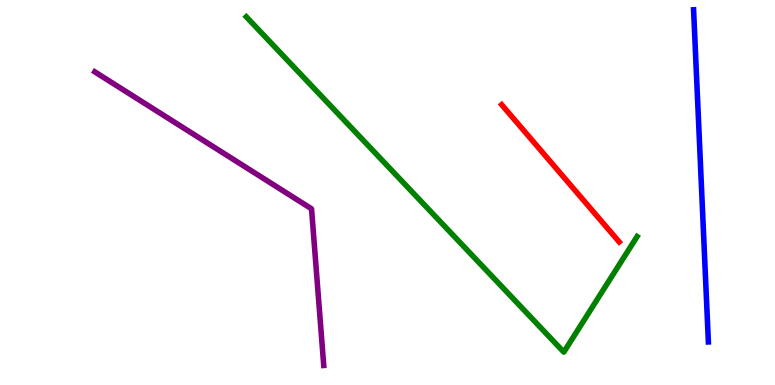[{'lines': ['blue', 'red'], 'intersections': []}, {'lines': ['green', 'red'], 'intersections': []}, {'lines': ['purple', 'red'], 'intersections': []}, {'lines': ['blue', 'green'], 'intersections': []}, {'lines': ['blue', 'purple'], 'intersections': []}, {'lines': ['green', 'purple'], 'intersections': []}]